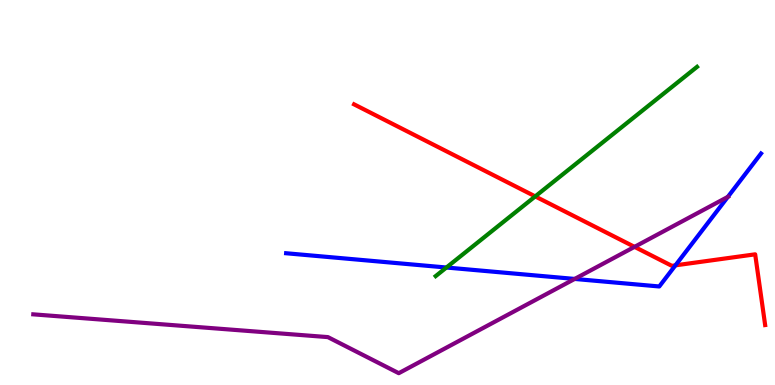[{'lines': ['blue', 'red'], 'intersections': [{'x': 8.72, 'y': 3.11}]}, {'lines': ['green', 'red'], 'intersections': [{'x': 6.91, 'y': 4.9}]}, {'lines': ['purple', 'red'], 'intersections': [{'x': 8.19, 'y': 3.59}]}, {'lines': ['blue', 'green'], 'intersections': [{'x': 5.76, 'y': 3.05}]}, {'lines': ['blue', 'purple'], 'intersections': [{'x': 7.42, 'y': 2.75}, {'x': 9.39, 'y': 4.89}]}, {'lines': ['green', 'purple'], 'intersections': []}]